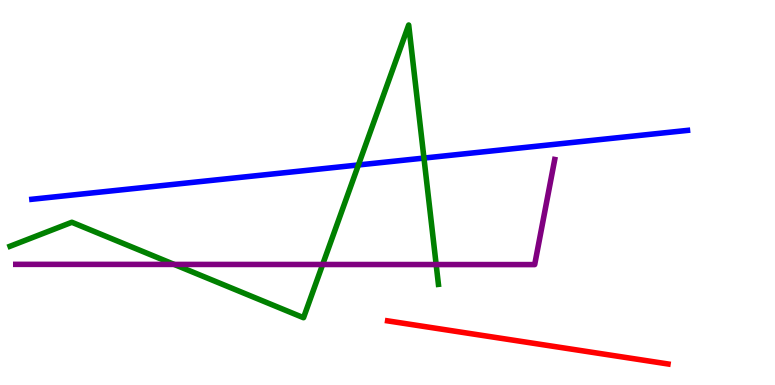[{'lines': ['blue', 'red'], 'intersections': []}, {'lines': ['green', 'red'], 'intersections': []}, {'lines': ['purple', 'red'], 'intersections': []}, {'lines': ['blue', 'green'], 'intersections': [{'x': 4.62, 'y': 5.72}, {'x': 5.47, 'y': 5.89}]}, {'lines': ['blue', 'purple'], 'intersections': []}, {'lines': ['green', 'purple'], 'intersections': [{'x': 2.25, 'y': 3.13}, {'x': 4.16, 'y': 3.13}, {'x': 5.63, 'y': 3.13}]}]